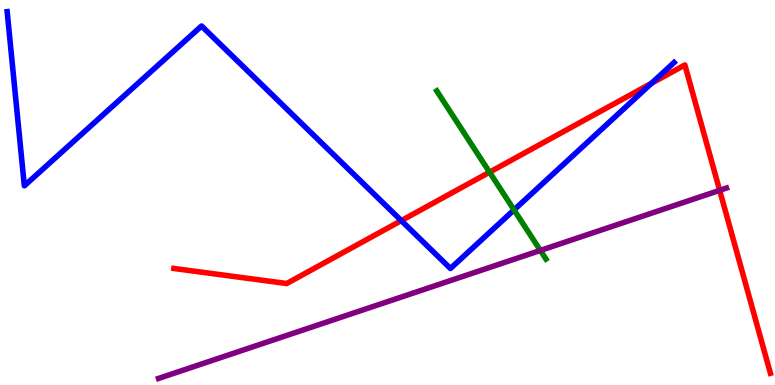[{'lines': ['blue', 'red'], 'intersections': [{'x': 5.18, 'y': 4.27}, {'x': 8.41, 'y': 7.84}]}, {'lines': ['green', 'red'], 'intersections': [{'x': 6.32, 'y': 5.53}]}, {'lines': ['purple', 'red'], 'intersections': [{'x': 9.29, 'y': 5.06}]}, {'lines': ['blue', 'green'], 'intersections': [{'x': 6.63, 'y': 4.55}]}, {'lines': ['blue', 'purple'], 'intersections': []}, {'lines': ['green', 'purple'], 'intersections': [{'x': 6.97, 'y': 3.5}]}]